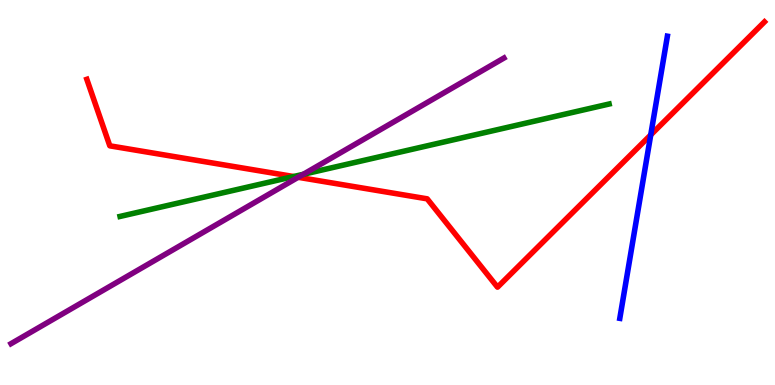[{'lines': ['blue', 'red'], 'intersections': [{'x': 8.4, 'y': 6.5}]}, {'lines': ['green', 'red'], 'intersections': [{'x': 3.79, 'y': 5.41}]}, {'lines': ['purple', 'red'], 'intersections': [{'x': 3.85, 'y': 5.4}]}, {'lines': ['blue', 'green'], 'intersections': []}, {'lines': ['blue', 'purple'], 'intersections': []}, {'lines': ['green', 'purple'], 'intersections': [{'x': 3.91, 'y': 5.47}]}]